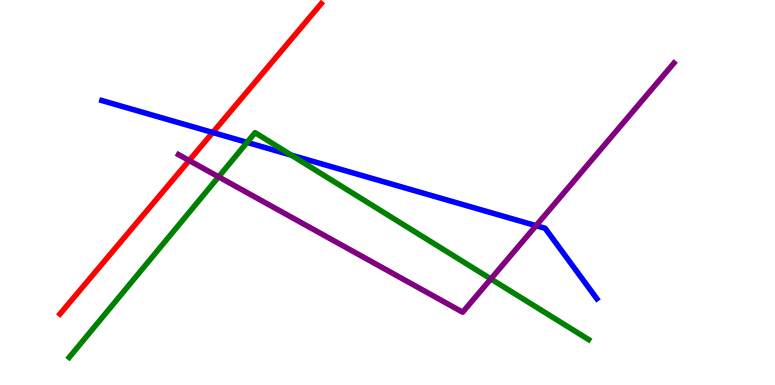[{'lines': ['blue', 'red'], 'intersections': [{'x': 2.75, 'y': 6.56}]}, {'lines': ['green', 'red'], 'intersections': []}, {'lines': ['purple', 'red'], 'intersections': [{'x': 2.44, 'y': 5.83}]}, {'lines': ['blue', 'green'], 'intersections': [{'x': 3.19, 'y': 6.3}, {'x': 3.76, 'y': 5.97}]}, {'lines': ['blue', 'purple'], 'intersections': [{'x': 6.92, 'y': 4.14}]}, {'lines': ['green', 'purple'], 'intersections': [{'x': 2.82, 'y': 5.41}, {'x': 6.33, 'y': 2.76}]}]